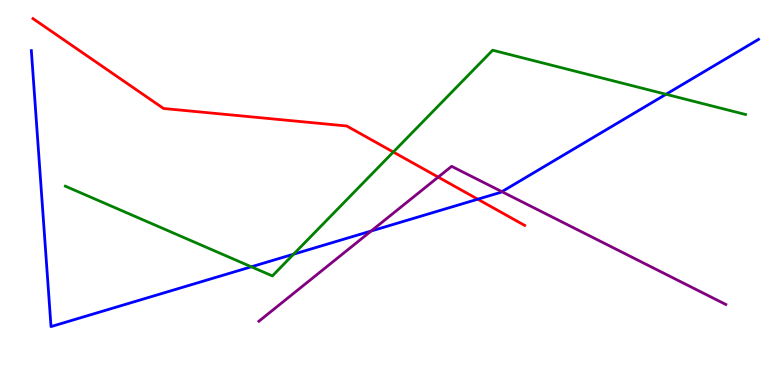[{'lines': ['blue', 'red'], 'intersections': [{'x': 6.16, 'y': 4.83}]}, {'lines': ['green', 'red'], 'intersections': [{'x': 5.07, 'y': 6.05}]}, {'lines': ['purple', 'red'], 'intersections': [{'x': 5.65, 'y': 5.4}]}, {'lines': ['blue', 'green'], 'intersections': [{'x': 3.24, 'y': 3.07}, {'x': 3.79, 'y': 3.4}, {'x': 8.59, 'y': 7.55}]}, {'lines': ['blue', 'purple'], 'intersections': [{'x': 4.79, 'y': 4.0}, {'x': 6.48, 'y': 5.02}]}, {'lines': ['green', 'purple'], 'intersections': []}]